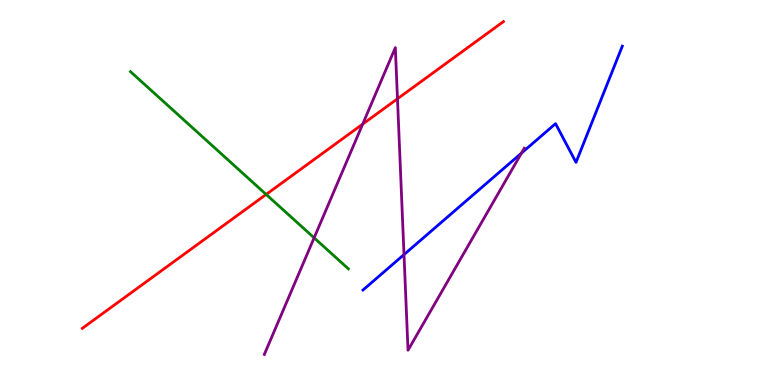[{'lines': ['blue', 'red'], 'intersections': []}, {'lines': ['green', 'red'], 'intersections': [{'x': 3.43, 'y': 4.95}]}, {'lines': ['purple', 'red'], 'intersections': [{'x': 4.68, 'y': 6.78}, {'x': 5.13, 'y': 7.43}]}, {'lines': ['blue', 'green'], 'intersections': []}, {'lines': ['blue', 'purple'], 'intersections': [{'x': 5.21, 'y': 3.39}, {'x': 6.73, 'y': 6.02}]}, {'lines': ['green', 'purple'], 'intersections': [{'x': 4.05, 'y': 3.82}]}]